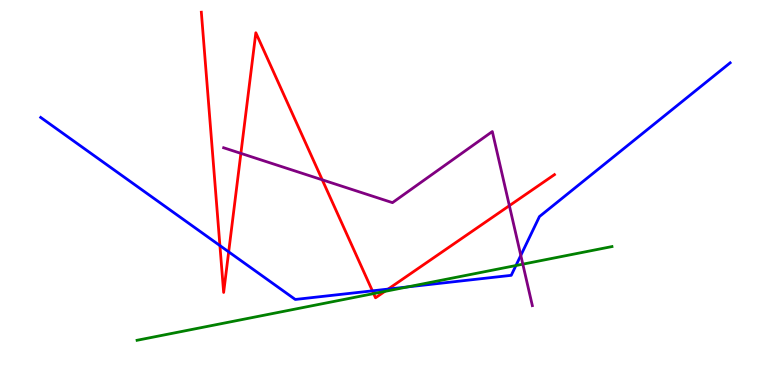[{'lines': ['blue', 'red'], 'intersections': [{'x': 2.84, 'y': 3.62}, {'x': 2.95, 'y': 3.46}, {'x': 4.81, 'y': 2.45}, {'x': 5.01, 'y': 2.49}]}, {'lines': ['green', 'red'], 'intersections': [{'x': 4.82, 'y': 2.37}, {'x': 4.97, 'y': 2.43}]}, {'lines': ['purple', 'red'], 'intersections': [{'x': 3.11, 'y': 6.02}, {'x': 4.16, 'y': 5.33}, {'x': 6.57, 'y': 4.66}]}, {'lines': ['blue', 'green'], 'intersections': [{'x': 5.26, 'y': 2.55}, {'x': 6.66, 'y': 3.1}]}, {'lines': ['blue', 'purple'], 'intersections': [{'x': 6.72, 'y': 3.37}]}, {'lines': ['green', 'purple'], 'intersections': [{'x': 6.75, 'y': 3.14}]}]